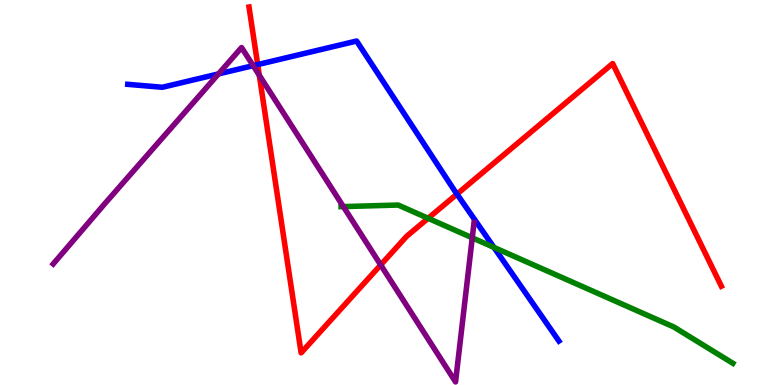[{'lines': ['blue', 'red'], 'intersections': [{'x': 3.32, 'y': 8.32}, {'x': 5.9, 'y': 4.96}]}, {'lines': ['green', 'red'], 'intersections': [{'x': 5.52, 'y': 4.33}]}, {'lines': ['purple', 'red'], 'intersections': [{'x': 3.35, 'y': 8.05}, {'x': 4.91, 'y': 3.12}]}, {'lines': ['blue', 'green'], 'intersections': [{'x': 6.37, 'y': 3.57}]}, {'lines': ['blue', 'purple'], 'intersections': [{'x': 2.82, 'y': 8.08}, {'x': 3.27, 'y': 8.29}]}, {'lines': ['green', 'purple'], 'intersections': [{'x': 4.43, 'y': 4.63}, {'x': 6.09, 'y': 3.82}]}]